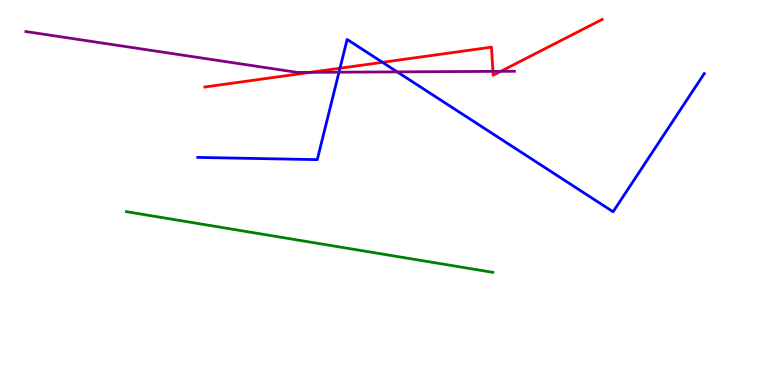[{'lines': ['blue', 'red'], 'intersections': [{'x': 4.39, 'y': 8.23}, {'x': 4.94, 'y': 8.38}]}, {'lines': ['green', 'red'], 'intersections': []}, {'lines': ['purple', 'red'], 'intersections': [{'x': 4.0, 'y': 8.12}, {'x': 6.36, 'y': 8.15}, {'x': 6.46, 'y': 8.15}]}, {'lines': ['blue', 'green'], 'intersections': []}, {'lines': ['blue', 'purple'], 'intersections': [{'x': 4.37, 'y': 8.12}, {'x': 5.13, 'y': 8.13}]}, {'lines': ['green', 'purple'], 'intersections': []}]